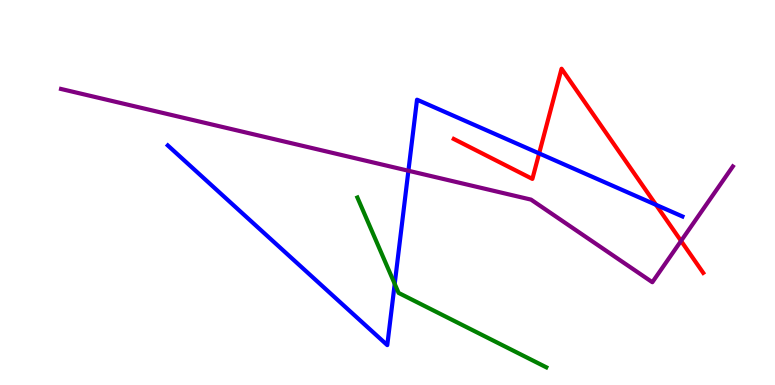[{'lines': ['blue', 'red'], 'intersections': [{'x': 6.96, 'y': 6.02}, {'x': 8.46, 'y': 4.68}]}, {'lines': ['green', 'red'], 'intersections': []}, {'lines': ['purple', 'red'], 'intersections': [{'x': 8.79, 'y': 3.74}]}, {'lines': ['blue', 'green'], 'intersections': [{'x': 5.09, 'y': 2.63}]}, {'lines': ['blue', 'purple'], 'intersections': [{'x': 5.27, 'y': 5.56}]}, {'lines': ['green', 'purple'], 'intersections': []}]